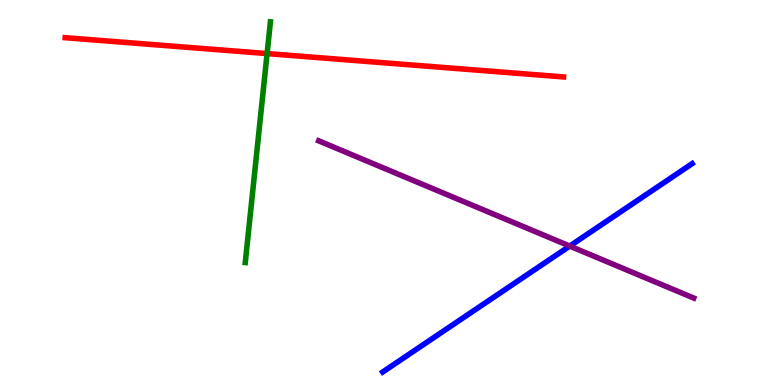[{'lines': ['blue', 'red'], 'intersections': []}, {'lines': ['green', 'red'], 'intersections': [{'x': 3.45, 'y': 8.61}]}, {'lines': ['purple', 'red'], 'intersections': []}, {'lines': ['blue', 'green'], 'intersections': []}, {'lines': ['blue', 'purple'], 'intersections': [{'x': 7.35, 'y': 3.61}]}, {'lines': ['green', 'purple'], 'intersections': []}]